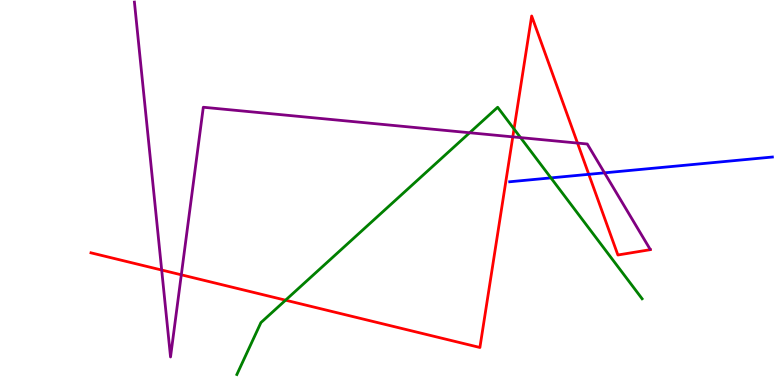[{'lines': ['blue', 'red'], 'intersections': [{'x': 7.6, 'y': 5.47}]}, {'lines': ['green', 'red'], 'intersections': [{'x': 3.68, 'y': 2.2}, {'x': 6.63, 'y': 6.65}]}, {'lines': ['purple', 'red'], 'intersections': [{'x': 2.09, 'y': 2.99}, {'x': 2.34, 'y': 2.86}, {'x': 6.62, 'y': 6.44}, {'x': 7.45, 'y': 6.28}]}, {'lines': ['blue', 'green'], 'intersections': [{'x': 7.11, 'y': 5.38}]}, {'lines': ['blue', 'purple'], 'intersections': [{'x': 7.8, 'y': 5.51}]}, {'lines': ['green', 'purple'], 'intersections': [{'x': 6.06, 'y': 6.55}, {'x': 6.72, 'y': 6.43}]}]